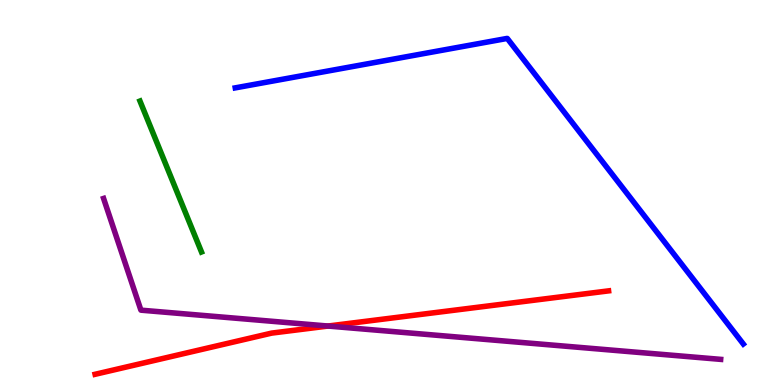[{'lines': ['blue', 'red'], 'intersections': []}, {'lines': ['green', 'red'], 'intersections': []}, {'lines': ['purple', 'red'], 'intersections': [{'x': 4.23, 'y': 1.53}]}, {'lines': ['blue', 'green'], 'intersections': []}, {'lines': ['blue', 'purple'], 'intersections': []}, {'lines': ['green', 'purple'], 'intersections': []}]